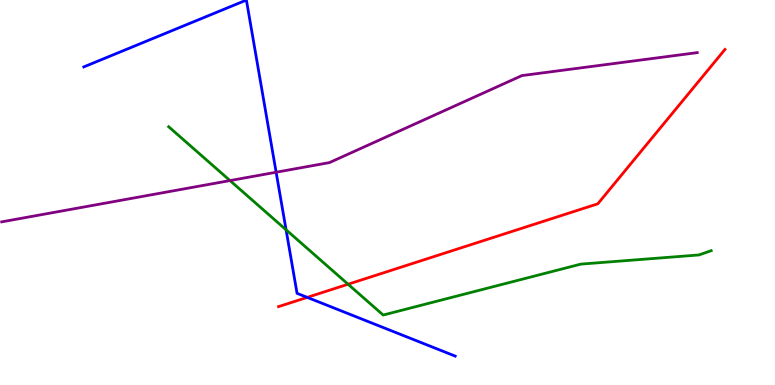[{'lines': ['blue', 'red'], 'intersections': [{'x': 3.96, 'y': 2.28}]}, {'lines': ['green', 'red'], 'intersections': [{'x': 4.49, 'y': 2.62}]}, {'lines': ['purple', 'red'], 'intersections': []}, {'lines': ['blue', 'green'], 'intersections': [{'x': 3.69, 'y': 4.03}]}, {'lines': ['blue', 'purple'], 'intersections': [{'x': 3.56, 'y': 5.53}]}, {'lines': ['green', 'purple'], 'intersections': [{'x': 2.97, 'y': 5.31}]}]